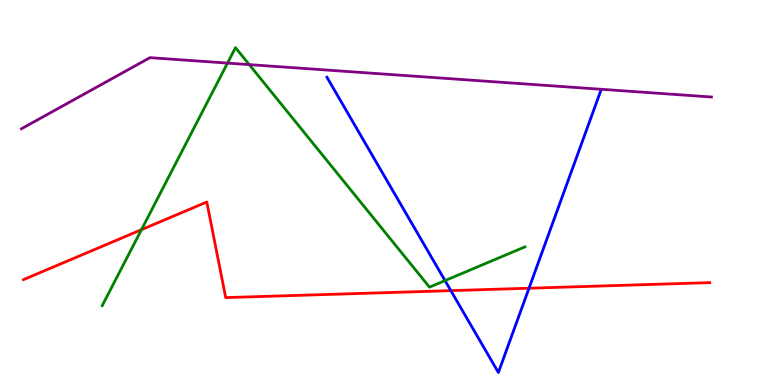[{'lines': ['blue', 'red'], 'intersections': [{'x': 5.82, 'y': 2.45}, {'x': 6.83, 'y': 2.51}]}, {'lines': ['green', 'red'], 'intersections': [{'x': 1.83, 'y': 4.03}]}, {'lines': ['purple', 'red'], 'intersections': []}, {'lines': ['blue', 'green'], 'intersections': [{'x': 5.74, 'y': 2.71}]}, {'lines': ['blue', 'purple'], 'intersections': []}, {'lines': ['green', 'purple'], 'intersections': [{'x': 2.94, 'y': 8.36}, {'x': 3.22, 'y': 8.32}]}]